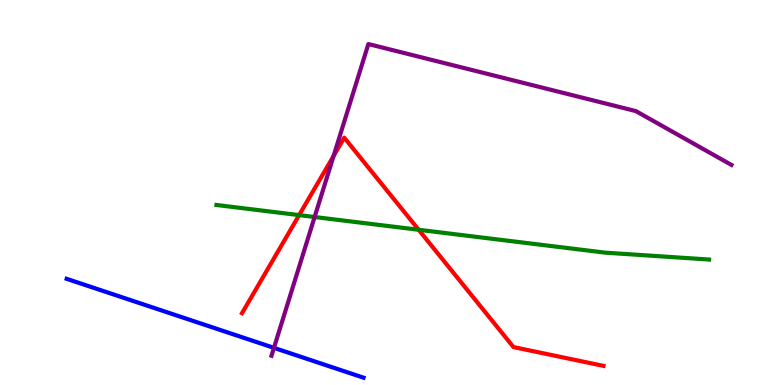[{'lines': ['blue', 'red'], 'intersections': []}, {'lines': ['green', 'red'], 'intersections': [{'x': 3.86, 'y': 4.41}, {'x': 5.4, 'y': 4.03}]}, {'lines': ['purple', 'red'], 'intersections': [{'x': 4.3, 'y': 5.95}]}, {'lines': ['blue', 'green'], 'intersections': []}, {'lines': ['blue', 'purple'], 'intersections': [{'x': 3.53, 'y': 0.965}]}, {'lines': ['green', 'purple'], 'intersections': [{'x': 4.06, 'y': 4.36}]}]